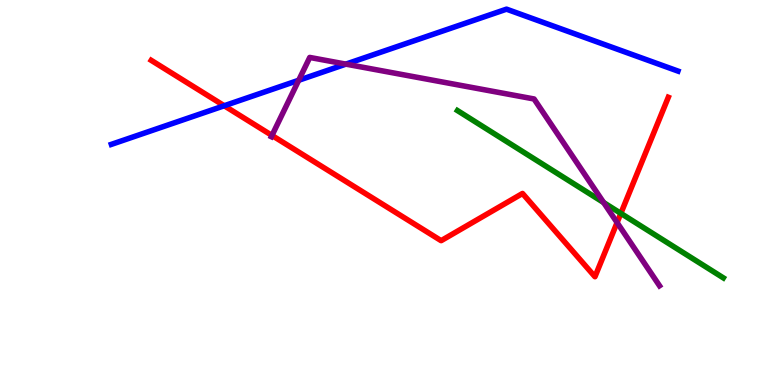[{'lines': ['blue', 'red'], 'intersections': [{'x': 2.89, 'y': 7.25}]}, {'lines': ['green', 'red'], 'intersections': [{'x': 8.01, 'y': 4.46}]}, {'lines': ['purple', 'red'], 'intersections': [{'x': 3.51, 'y': 6.48}, {'x': 7.96, 'y': 4.22}]}, {'lines': ['blue', 'green'], 'intersections': []}, {'lines': ['blue', 'purple'], 'intersections': [{'x': 3.85, 'y': 7.91}, {'x': 4.46, 'y': 8.33}]}, {'lines': ['green', 'purple'], 'intersections': [{'x': 7.79, 'y': 4.74}]}]